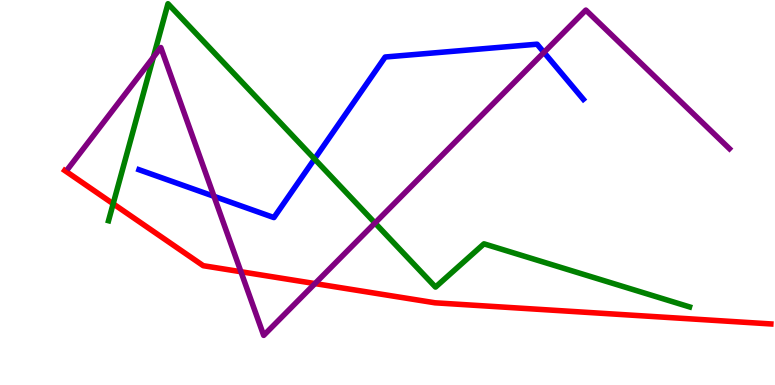[{'lines': ['blue', 'red'], 'intersections': []}, {'lines': ['green', 'red'], 'intersections': [{'x': 1.46, 'y': 4.71}]}, {'lines': ['purple', 'red'], 'intersections': [{'x': 3.11, 'y': 2.94}, {'x': 4.06, 'y': 2.63}]}, {'lines': ['blue', 'green'], 'intersections': [{'x': 4.06, 'y': 5.87}]}, {'lines': ['blue', 'purple'], 'intersections': [{'x': 2.76, 'y': 4.9}, {'x': 7.02, 'y': 8.64}]}, {'lines': ['green', 'purple'], 'intersections': [{'x': 1.98, 'y': 8.51}, {'x': 4.84, 'y': 4.21}]}]